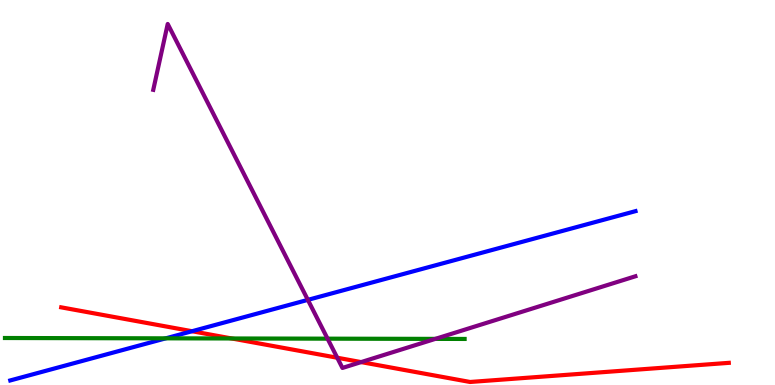[{'lines': ['blue', 'red'], 'intersections': [{'x': 2.48, 'y': 1.4}]}, {'lines': ['green', 'red'], 'intersections': [{'x': 2.99, 'y': 1.21}]}, {'lines': ['purple', 'red'], 'intersections': [{'x': 4.35, 'y': 0.708}, {'x': 4.66, 'y': 0.595}]}, {'lines': ['blue', 'green'], 'intersections': [{'x': 2.14, 'y': 1.21}]}, {'lines': ['blue', 'purple'], 'intersections': [{'x': 3.97, 'y': 2.21}]}, {'lines': ['green', 'purple'], 'intersections': [{'x': 4.23, 'y': 1.2}, {'x': 5.62, 'y': 1.2}]}]